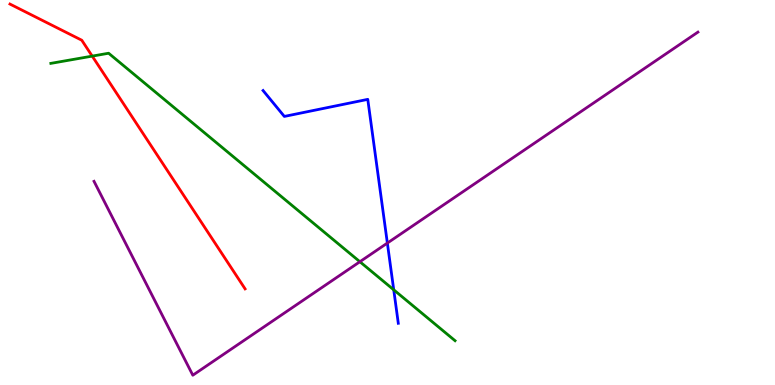[{'lines': ['blue', 'red'], 'intersections': []}, {'lines': ['green', 'red'], 'intersections': [{'x': 1.19, 'y': 8.54}]}, {'lines': ['purple', 'red'], 'intersections': []}, {'lines': ['blue', 'green'], 'intersections': [{'x': 5.08, 'y': 2.47}]}, {'lines': ['blue', 'purple'], 'intersections': [{'x': 5.0, 'y': 3.69}]}, {'lines': ['green', 'purple'], 'intersections': [{'x': 4.64, 'y': 3.2}]}]